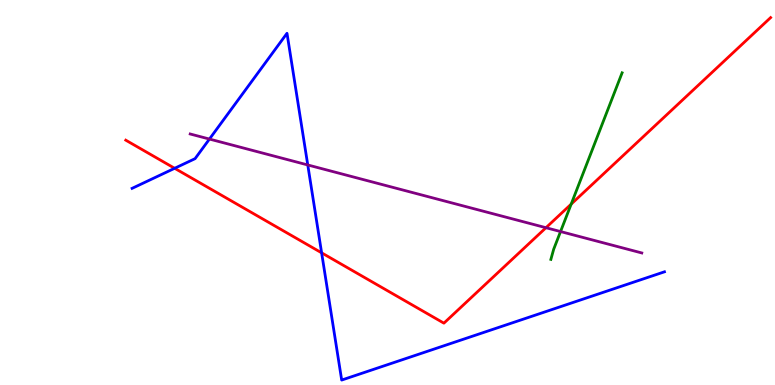[{'lines': ['blue', 'red'], 'intersections': [{'x': 2.25, 'y': 5.63}, {'x': 4.15, 'y': 3.43}]}, {'lines': ['green', 'red'], 'intersections': [{'x': 7.37, 'y': 4.7}]}, {'lines': ['purple', 'red'], 'intersections': [{'x': 7.04, 'y': 4.09}]}, {'lines': ['blue', 'green'], 'intersections': []}, {'lines': ['blue', 'purple'], 'intersections': [{'x': 2.7, 'y': 6.39}, {'x': 3.97, 'y': 5.72}]}, {'lines': ['green', 'purple'], 'intersections': [{'x': 7.23, 'y': 3.99}]}]